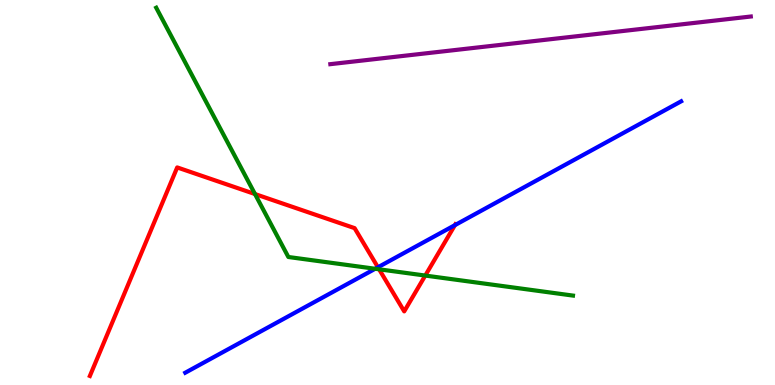[{'lines': ['blue', 'red'], 'intersections': [{'x': 4.88, 'y': 3.06}, {'x': 5.87, 'y': 4.15}]}, {'lines': ['green', 'red'], 'intersections': [{'x': 3.29, 'y': 4.96}, {'x': 4.89, 'y': 3.01}, {'x': 5.49, 'y': 2.84}]}, {'lines': ['purple', 'red'], 'intersections': []}, {'lines': ['blue', 'green'], 'intersections': [{'x': 4.84, 'y': 3.02}]}, {'lines': ['blue', 'purple'], 'intersections': []}, {'lines': ['green', 'purple'], 'intersections': []}]